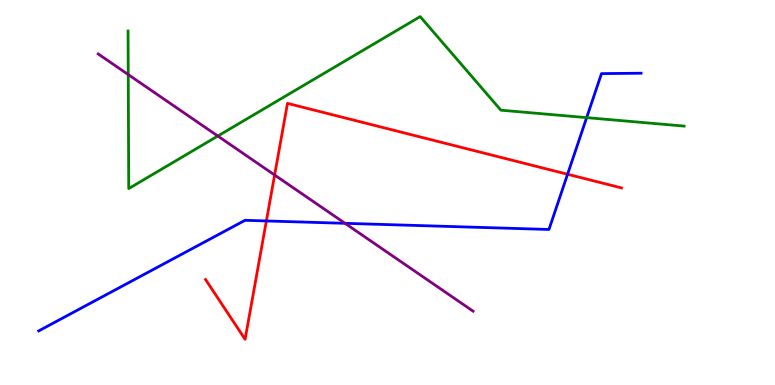[{'lines': ['blue', 'red'], 'intersections': [{'x': 3.44, 'y': 4.26}, {'x': 7.32, 'y': 5.47}]}, {'lines': ['green', 'red'], 'intersections': []}, {'lines': ['purple', 'red'], 'intersections': [{'x': 3.54, 'y': 5.45}]}, {'lines': ['blue', 'green'], 'intersections': [{'x': 7.57, 'y': 6.94}]}, {'lines': ['blue', 'purple'], 'intersections': [{'x': 4.45, 'y': 4.2}]}, {'lines': ['green', 'purple'], 'intersections': [{'x': 1.65, 'y': 8.06}, {'x': 2.81, 'y': 6.47}]}]